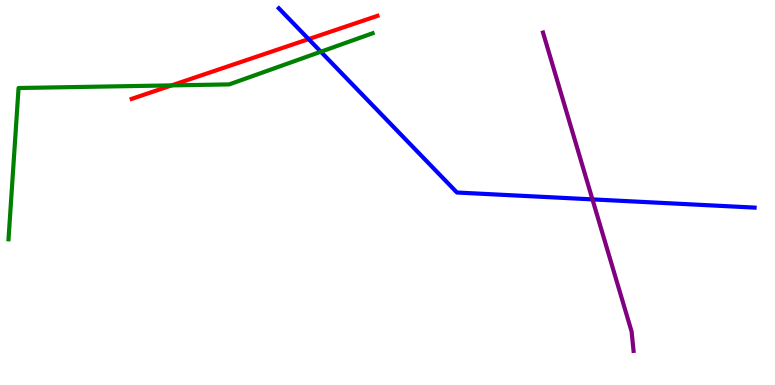[{'lines': ['blue', 'red'], 'intersections': [{'x': 3.98, 'y': 8.98}]}, {'lines': ['green', 'red'], 'intersections': [{'x': 2.21, 'y': 7.78}]}, {'lines': ['purple', 'red'], 'intersections': []}, {'lines': ['blue', 'green'], 'intersections': [{'x': 4.14, 'y': 8.66}]}, {'lines': ['blue', 'purple'], 'intersections': [{'x': 7.64, 'y': 4.82}]}, {'lines': ['green', 'purple'], 'intersections': []}]